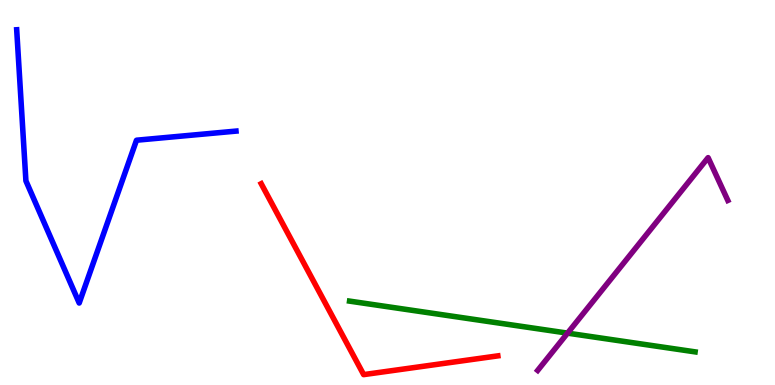[{'lines': ['blue', 'red'], 'intersections': []}, {'lines': ['green', 'red'], 'intersections': []}, {'lines': ['purple', 'red'], 'intersections': []}, {'lines': ['blue', 'green'], 'intersections': []}, {'lines': ['blue', 'purple'], 'intersections': []}, {'lines': ['green', 'purple'], 'intersections': [{'x': 7.32, 'y': 1.35}]}]